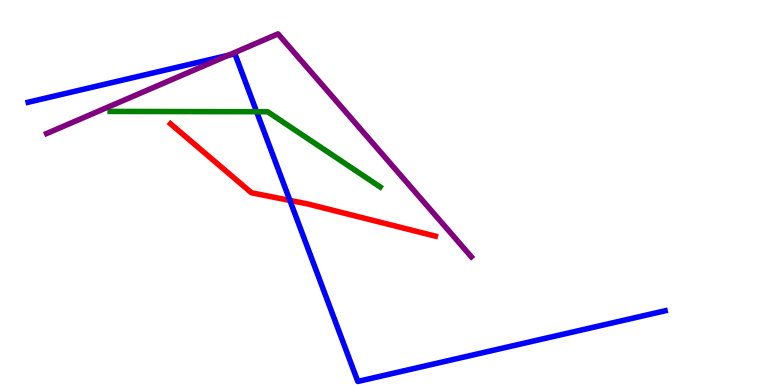[{'lines': ['blue', 'red'], 'intersections': [{'x': 3.74, 'y': 4.79}]}, {'lines': ['green', 'red'], 'intersections': []}, {'lines': ['purple', 'red'], 'intersections': []}, {'lines': ['blue', 'green'], 'intersections': [{'x': 3.31, 'y': 7.1}]}, {'lines': ['blue', 'purple'], 'intersections': [{'x': 2.95, 'y': 8.56}]}, {'lines': ['green', 'purple'], 'intersections': []}]